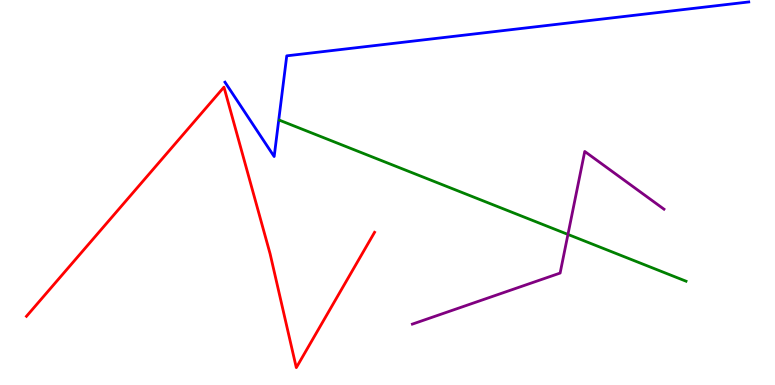[{'lines': ['blue', 'red'], 'intersections': []}, {'lines': ['green', 'red'], 'intersections': []}, {'lines': ['purple', 'red'], 'intersections': []}, {'lines': ['blue', 'green'], 'intersections': []}, {'lines': ['blue', 'purple'], 'intersections': []}, {'lines': ['green', 'purple'], 'intersections': [{'x': 7.33, 'y': 3.91}]}]